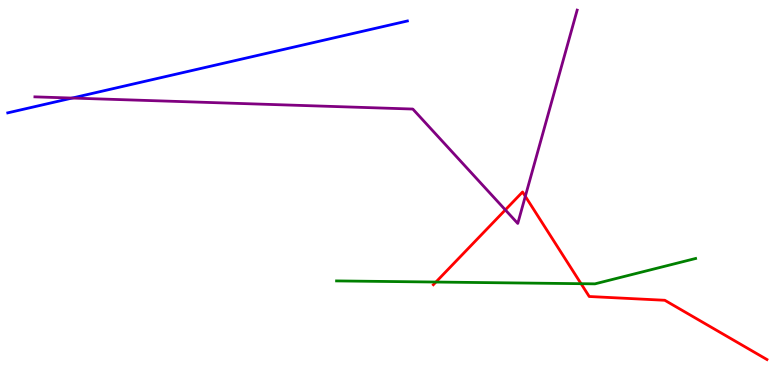[{'lines': ['blue', 'red'], 'intersections': []}, {'lines': ['green', 'red'], 'intersections': [{'x': 5.62, 'y': 2.67}, {'x': 7.5, 'y': 2.63}]}, {'lines': ['purple', 'red'], 'intersections': [{'x': 6.52, 'y': 4.55}, {'x': 6.78, 'y': 4.9}]}, {'lines': ['blue', 'green'], 'intersections': []}, {'lines': ['blue', 'purple'], 'intersections': [{'x': 0.931, 'y': 7.45}]}, {'lines': ['green', 'purple'], 'intersections': []}]